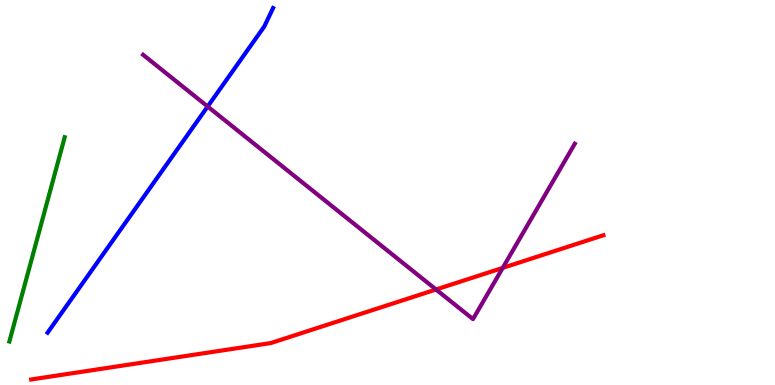[{'lines': ['blue', 'red'], 'intersections': []}, {'lines': ['green', 'red'], 'intersections': []}, {'lines': ['purple', 'red'], 'intersections': [{'x': 5.63, 'y': 2.48}, {'x': 6.49, 'y': 3.04}]}, {'lines': ['blue', 'green'], 'intersections': []}, {'lines': ['blue', 'purple'], 'intersections': [{'x': 2.68, 'y': 7.23}]}, {'lines': ['green', 'purple'], 'intersections': []}]